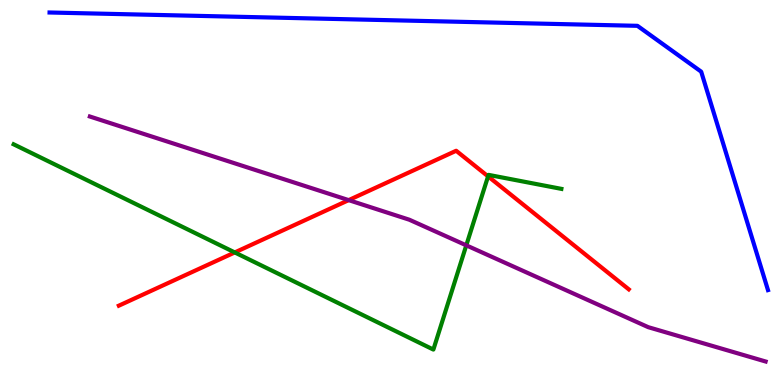[{'lines': ['blue', 'red'], 'intersections': []}, {'lines': ['green', 'red'], 'intersections': [{'x': 3.03, 'y': 3.44}, {'x': 6.3, 'y': 5.42}]}, {'lines': ['purple', 'red'], 'intersections': [{'x': 4.5, 'y': 4.8}]}, {'lines': ['blue', 'green'], 'intersections': []}, {'lines': ['blue', 'purple'], 'intersections': []}, {'lines': ['green', 'purple'], 'intersections': [{'x': 6.02, 'y': 3.63}]}]